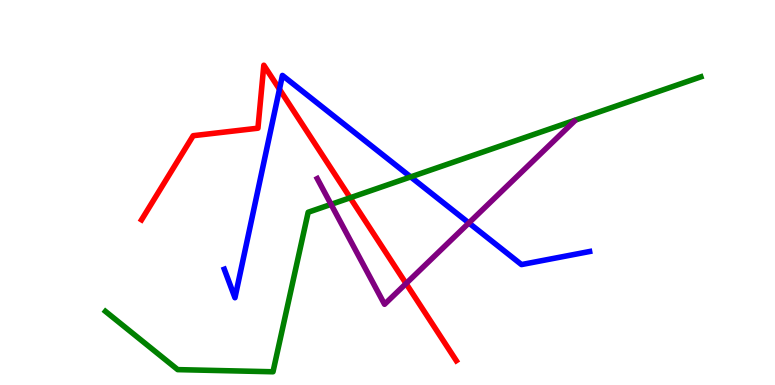[{'lines': ['blue', 'red'], 'intersections': [{'x': 3.61, 'y': 7.68}]}, {'lines': ['green', 'red'], 'intersections': [{'x': 4.52, 'y': 4.86}]}, {'lines': ['purple', 'red'], 'intersections': [{'x': 5.24, 'y': 2.64}]}, {'lines': ['blue', 'green'], 'intersections': [{'x': 5.3, 'y': 5.4}]}, {'lines': ['blue', 'purple'], 'intersections': [{'x': 6.05, 'y': 4.21}]}, {'lines': ['green', 'purple'], 'intersections': [{'x': 4.27, 'y': 4.69}]}]